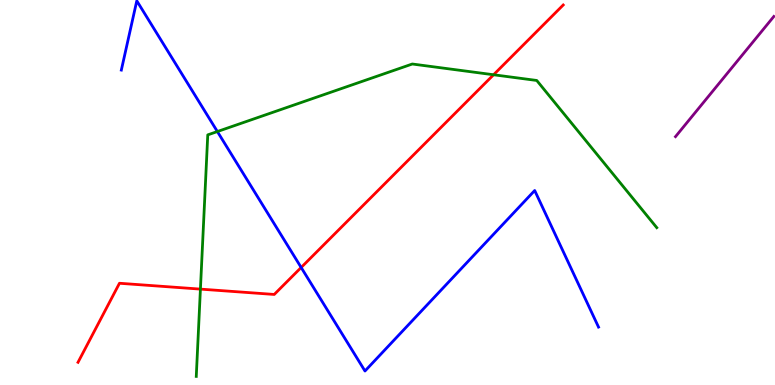[{'lines': ['blue', 'red'], 'intersections': [{'x': 3.89, 'y': 3.05}]}, {'lines': ['green', 'red'], 'intersections': [{'x': 2.59, 'y': 2.49}, {'x': 6.37, 'y': 8.06}]}, {'lines': ['purple', 'red'], 'intersections': []}, {'lines': ['blue', 'green'], 'intersections': [{'x': 2.8, 'y': 6.58}]}, {'lines': ['blue', 'purple'], 'intersections': []}, {'lines': ['green', 'purple'], 'intersections': []}]